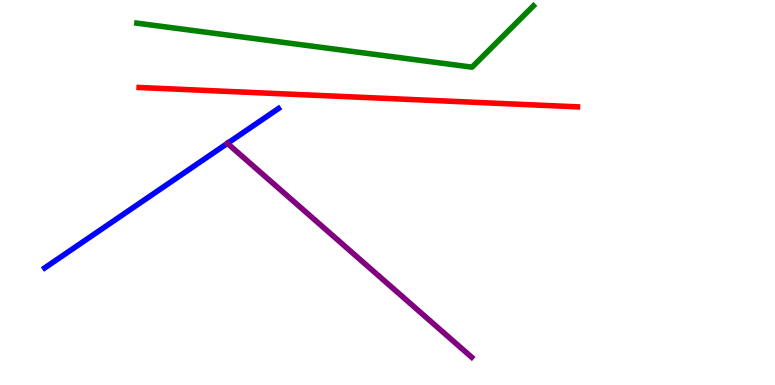[{'lines': ['blue', 'red'], 'intersections': []}, {'lines': ['green', 'red'], 'intersections': []}, {'lines': ['purple', 'red'], 'intersections': []}, {'lines': ['blue', 'green'], 'intersections': []}, {'lines': ['blue', 'purple'], 'intersections': [{'x': 2.93, 'y': 6.28}]}, {'lines': ['green', 'purple'], 'intersections': []}]